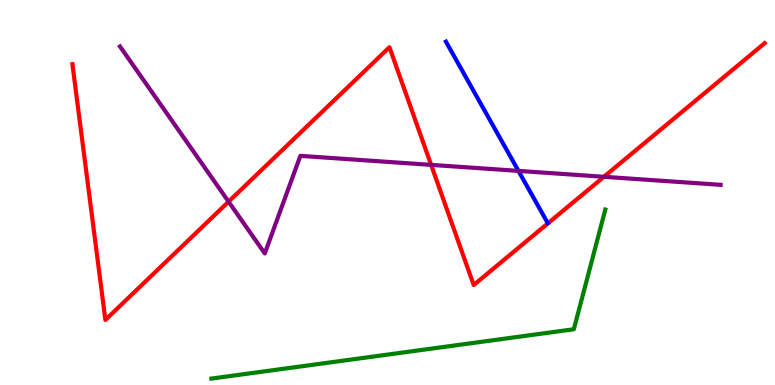[{'lines': ['blue', 'red'], 'intersections': []}, {'lines': ['green', 'red'], 'intersections': []}, {'lines': ['purple', 'red'], 'intersections': [{'x': 2.95, 'y': 4.76}, {'x': 5.56, 'y': 5.72}, {'x': 7.79, 'y': 5.41}]}, {'lines': ['blue', 'green'], 'intersections': []}, {'lines': ['blue', 'purple'], 'intersections': [{'x': 6.69, 'y': 5.56}]}, {'lines': ['green', 'purple'], 'intersections': []}]